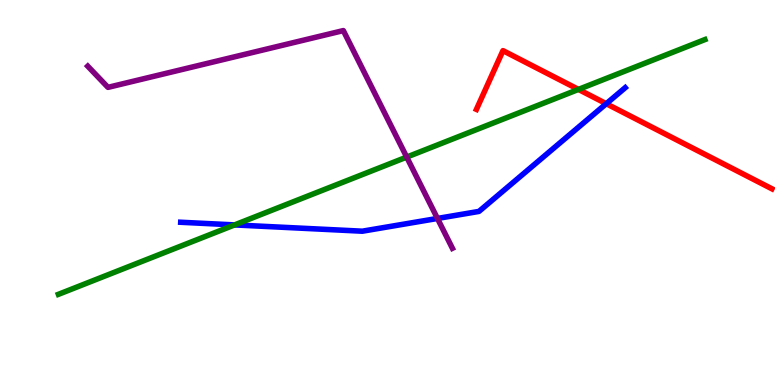[{'lines': ['blue', 'red'], 'intersections': [{'x': 7.82, 'y': 7.31}]}, {'lines': ['green', 'red'], 'intersections': [{'x': 7.46, 'y': 7.68}]}, {'lines': ['purple', 'red'], 'intersections': []}, {'lines': ['blue', 'green'], 'intersections': [{'x': 3.03, 'y': 4.16}]}, {'lines': ['blue', 'purple'], 'intersections': [{'x': 5.64, 'y': 4.33}]}, {'lines': ['green', 'purple'], 'intersections': [{'x': 5.25, 'y': 5.92}]}]